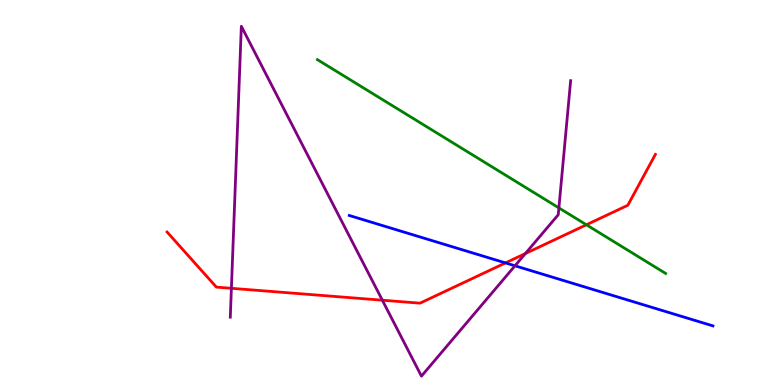[{'lines': ['blue', 'red'], 'intersections': [{'x': 6.52, 'y': 3.17}]}, {'lines': ['green', 'red'], 'intersections': [{'x': 7.57, 'y': 4.16}]}, {'lines': ['purple', 'red'], 'intersections': [{'x': 2.99, 'y': 2.51}, {'x': 4.93, 'y': 2.2}, {'x': 6.78, 'y': 3.41}]}, {'lines': ['blue', 'green'], 'intersections': []}, {'lines': ['blue', 'purple'], 'intersections': [{'x': 6.64, 'y': 3.1}]}, {'lines': ['green', 'purple'], 'intersections': [{'x': 7.21, 'y': 4.6}]}]